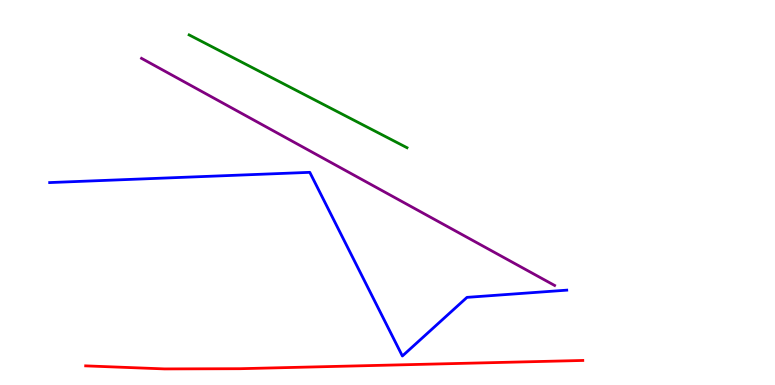[{'lines': ['blue', 'red'], 'intersections': []}, {'lines': ['green', 'red'], 'intersections': []}, {'lines': ['purple', 'red'], 'intersections': []}, {'lines': ['blue', 'green'], 'intersections': []}, {'lines': ['blue', 'purple'], 'intersections': []}, {'lines': ['green', 'purple'], 'intersections': []}]